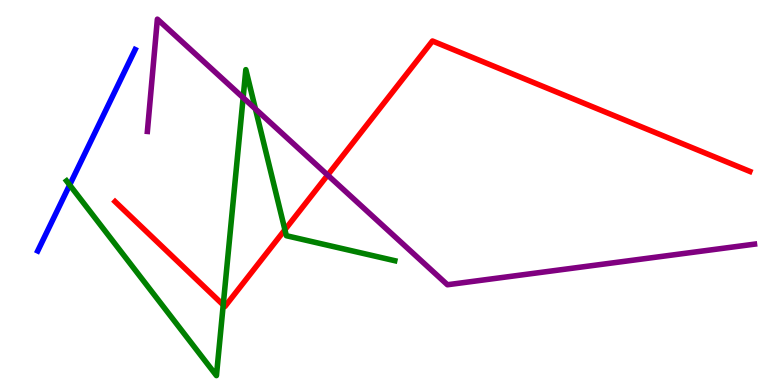[{'lines': ['blue', 'red'], 'intersections': []}, {'lines': ['green', 'red'], 'intersections': [{'x': 2.88, 'y': 2.08}, {'x': 3.68, 'y': 4.03}]}, {'lines': ['purple', 'red'], 'intersections': [{'x': 4.23, 'y': 5.45}]}, {'lines': ['blue', 'green'], 'intersections': [{'x': 0.899, 'y': 5.2}]}, {'lines': ['blue', 'purple'], 'intersections': []}, {'lines': ['green', 'purple'], 'intersections': [{'x': 3.14, 'y': 7.46}, {'x': 3.3, 'y': 7.17}]}]